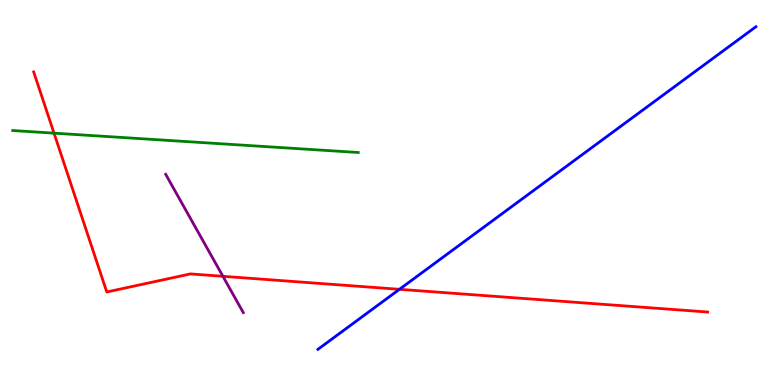[{'lines': ['blue', 'red'], 'intersections': [{'x': 5.15, 'y': 2.49}]}, {'lines': ['green', 'red'], 'intersections': [{'x': 0.697, 'y': 6.54}]}, {'lines': ['purple', 'red'], 'intersections': [{'x': 2.88, 'y': 2.82}]}, {'lines': ['blue', 'green'], 'intersections': []}, {'lines': ['blue', 'purple'], 'intersections': []}, {'lines': ['green', 'purple'], 'intersections': []}]